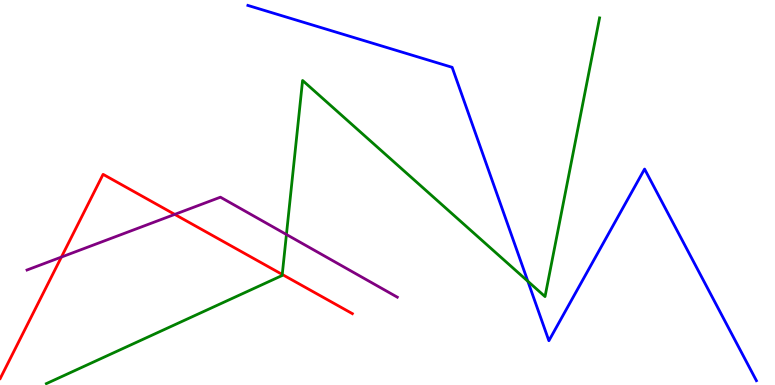[{'lines': ['blue', 'red'], 'intersections': []}, {'lines': ['green', 'red'], 'intersections': [{'x': 3.64, 'y': 2.87}]}, {'lines': ['purple', 'red'], 'intersections': [{'x': 0.792, 'y': 3.32}, {'x': 2.25, 'y': 4.43}]}, {'lines': ['blue', 'green'], 'intersections': [{'x': 6.81, 'y': 2.69}]}, {'lines': ['blue', 'purple'], 'intersections': []}, {'lines': ['green', 'purple'], 'intersections': [{'x': 3.7, 'y': 3.91}]}]